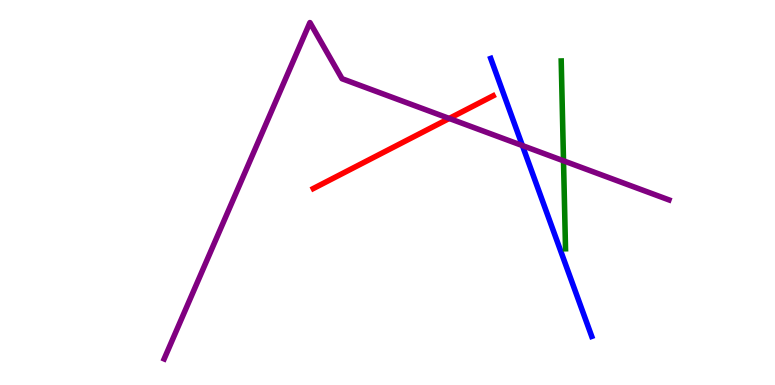[{'lines': ['blue', 'red'], 'intersections': []}, {'lines': ['green', 'red'], 'intersections': []}, {'lines': ['purple', 'red'], 'intersections': [{'x': 5.8, 'y': 6.92}]}, {'lines': ['blue', 'green'], 'intersections': []}, {'lines': ['blue', 'purple'], 'intersections': [{'x': 6.74, 'y': 6.22}]}, {'lines': ['green', 'purple'], 'intersections': [{'x': 7.27, 'y': 5.82}]}]